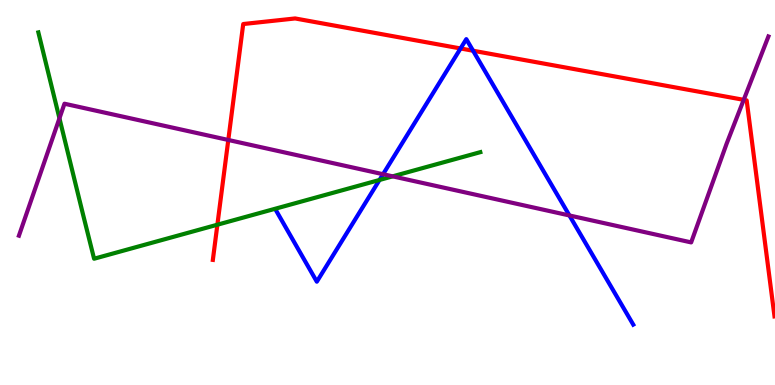[{'lines': ['blue', 'red'], 'intersections': [{'x': 5.94, 'y': 8.74}, {'x': 6.1, 'y': 8.68}]}, {'lines': ['green', 'red'], 'intersections': [{'x': 2.8, 'y': 4.16}]}, {'lines': ['purple', 'red'], 'intersections': [{'x': 2.95, 'y': 6.36}, {'x': 9.6, 'y': 7.41}]}, {'lines': ['blue', 'green'], 'intersections': [{'x': 4.9, 'y': 5.33}]}, {'lines': ['blue', 'purple'], 'intersections': [{'x': 4.94, 'y': 5.47}, {'x': 7.35, 'y': 4.4}]}, {'lines': ['green', 'purple'], 'intersections': [{'x': 0.767, 'y': 6.93}, {'x': 5.07, 'y': 5.42}]}]